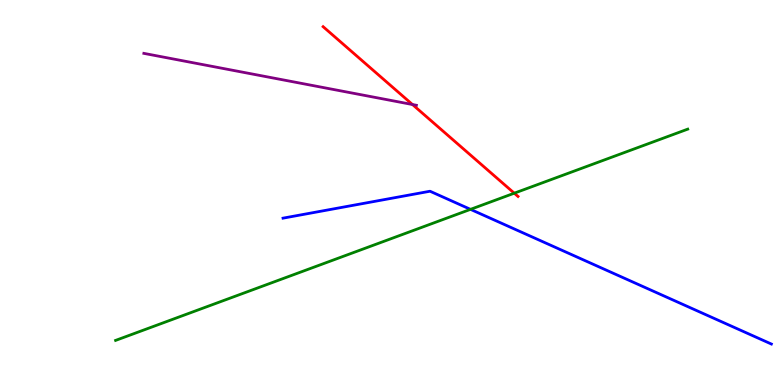[{'lines': ['blue', 'red'], 'intersections': []}, {'lines': ['green', 'red'], 'intersections': [{'x': 6.64, 'y': 4.98}]}, {'lines': ['purple', 'red'], 'intersections': [{'x': 5.32, 'y': 7.29}]}, {'lines': ['blue', 'green'], 'intersections': [{'x': 6.07, 'y': 4.56}]}, {'lines': ['blue', 'purple'], 'intersections': []}, {'lines': ['green', 'purple'], 'intersections': []}]